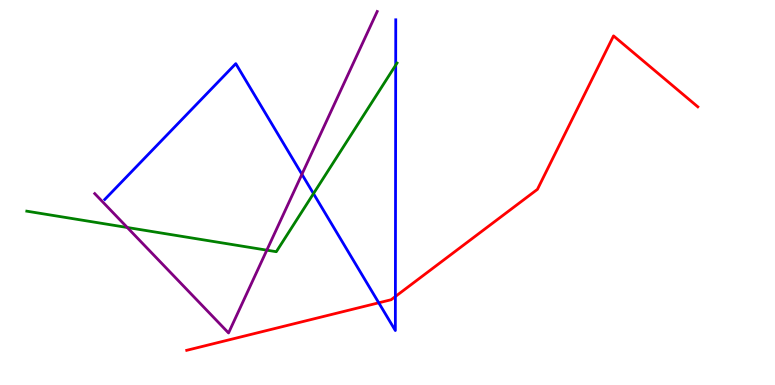[{'lines': ['blue', 'red'], 'intersections': [{'x': 4.89, 'y': 2.14}, {'x': 5.1, 'y': 2.3}]}, {'lines': ['green', 'red'], 'intersections': []}, {'lines': ['purple', 'red'], 'intersections': []}, {'lines': ['blue', 'green'], 'intersections': [{'x': 4.04, 'y': 4.97}, {'x': 5.11, 'y': 8.31}]}, {'lines': ['blue', 'purple'], 'intersections': [{'x': 3.9, 'y': 5.47}]}, {'lines': ['green', 'purple'], 'intersections': [{'x': 1.64, 'y': 4.09}, {'x': 3.44, 'y': 3.5}]}]